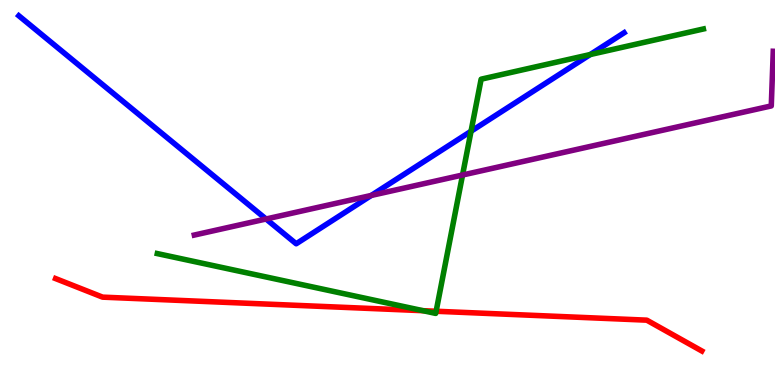[{'lines': ['blue', 'red'], 'intersections': []}, {'lines': ['green', 'red'], 'intersections': [{'x': 5.46, 'y': 1.93}, {'x': 5.63, 'y': 1.92}]}, {'lines': ['purple', 'red'], 'intersections': []}, {'lines': ['blue', 'green'], 'intersections': [{'x': 6.08, 'y': 6.59}, {'x': 7.62, 'y': 8.58}]}, {'lines': ['blue', 'purple'], 'intersections': [{'x': 3.43, 'y': 4.31}, {'x': 4.79, 'y': 4.92}]}, {'lines': ['green', 'purple'], 'intersections': [{'x': 5.97, 'y': 5.45}]}]